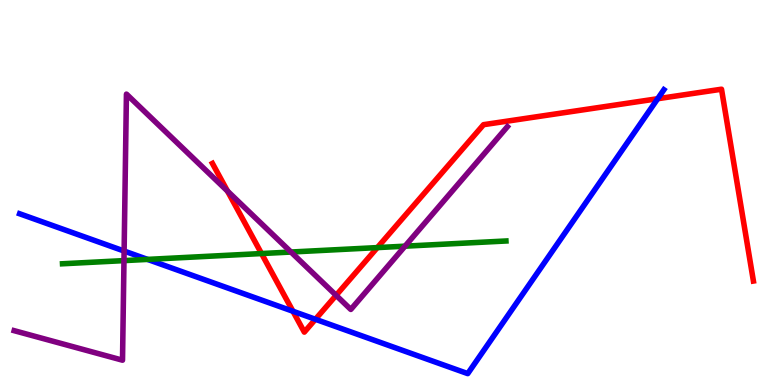[{'lines': ['blue', 'red'], 'intersections': [{'x': 3.78, 'y': 1.92}, {'x': 4.07, 'y': 1.71}, {'x': 8.49, 'y': 7.44}]}, {'lines': ['green', 'red'], 'intersections': [{'x': 3.37, 'y': 3.41}, {'x': 4.87, 'y': 3.57}]}, {'lines': ['purple', 'red'], 'intersections': [{'x': 2.94, 'y': 5.04}, {'x': 4.34, 'y': 2.33}]}, {'lines': ['blue', 'green'], 'intersections': [{'x': 1.9, 'y': 3.26}]}, {'lines': ['blue', 'purple'], 'intersections': [{'x': 1.6, 'y': 3.48}]}, {'lines': ['green', 'purple'], 'intersections': [{'x': 1.6, 'y': 3.23}, {'x': 3.75, 'y': 3.45}, {'x': 5.23, 'y': 3.61}]}]